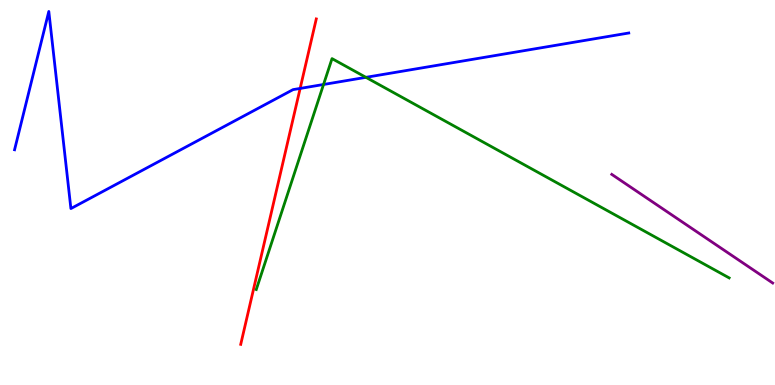[{'lines': ['blue', 'red'], 'intersections': [{'x': 3.87, 'y': 7.7}]}, {'lines': ['green', 'red'], 'intersections': []}, {'lines': ['purple', 'red'], 'intersections': []}, {'lines': ['blue', 'green'], 'intersections': [{'x': 4.17, 'y': 7.81}, {'x': 4.72, 'y': 7.99}]}, {'lines': ['blue', 'purple'], 'intersections': []}, {'lines': ['green', 'purple'], 'intersections': []}]